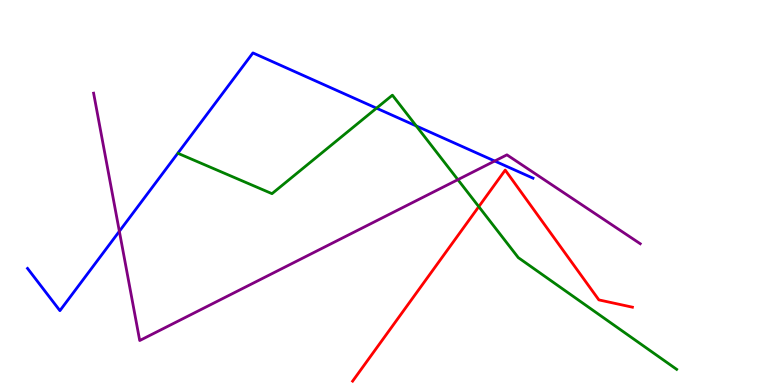[{'lines': ['blue', 'red'], 'intersections': []}, {'lines': ['green', 'red'], 'intersections': [{'x': 6.18, 'y': 4.63}]}, {'lines': ['purple', 'red'], 'intersections': []}, {'lines': ['blue', 'green'], 'intersections': [{'x': 4.86, 'y': 7.19}, {'x': 5.37, 'y': 6.73}]}, {'lines': ['blue', 'purple'], 'intersections': [{'x': 1.54, 'y': 3.99}, {'x': 6.38, 'y': 5.82}]}, {'lines': ['green', 'purple'], 'intersections': [{'x': 5.91, 'y': 5.33}]}]